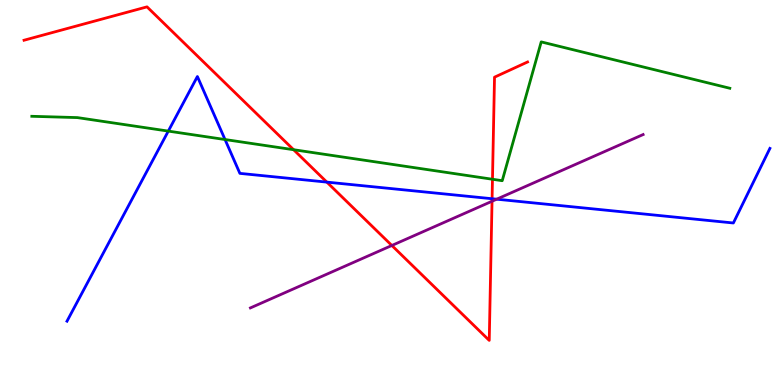[{'lines': ['blue', 'red'], 'intersections': [{'x': 4.22, 'y': 5.27}, {'x': 6.35, 'y': 4.84}]}, {'lines': ['green', 'red'], 'intersections': [{'x': 3.79, 'y': 6.11}, {'x': 6.35, 'y': 5.34}]}, {'lines': ['purple', 'red'], 'intersections': [{'x': 5.06, 'y': 3.62}, {'x': 6.35, 'y': 4.77}]}, {'lines': ['blue', 'green'], 'intersections': [{'x': 2.17, 'y': 6.59}, {'x': 2.9, 'y': 6.38}]}, {'lines': ['blue', 'purple'], 'intersections': [{'x': 6.41, 'y': 4.83}]}, {'lines': ['green', 'purple'], 'intersections': []}]